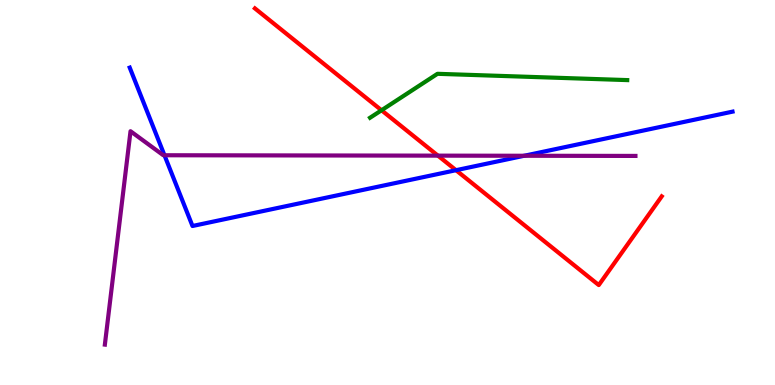[{'lines': ['blue', 'red'], 'intersections': [{'x': 5.88, 'y': 5.58}]}, {'lines': ['green', 'red'], 'intersections': [{'x': 4.92, 'y': 7.14}]}, {'lines': ['purple', 'red'], 'intersections': [{'x': 5.65, 'y': 5.96}]}, {'lines': ['blue', 'green'], 'intersections': []}, {'lines': ['blue', 'purple'], 'intersections': [{'x': 2.12, 'y': 5.97}, {'x': 6.76, 'y': 5.95}]}, {'lines': ['green', 'purple'], 'intersections': []}]